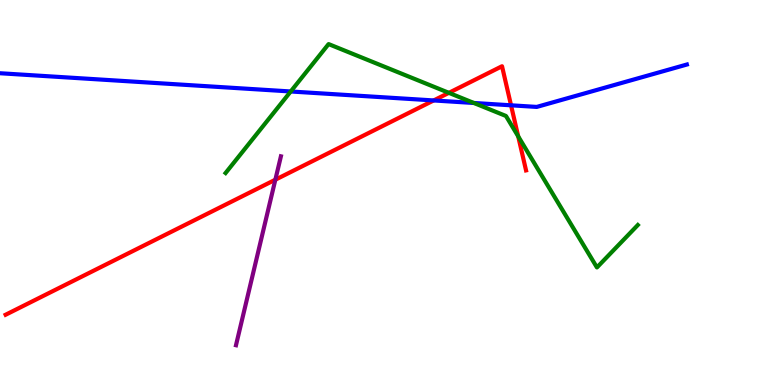[{'lines': ['blue', 'red'], 'intersections': [{'x': 5.6, 'y': 7.39}, {'x': 6.59, 'y': 7.26}]}, {'lines': ['green', 'red'], 'intersections': [{'x': 5.79, 'y': 7.59}, {'x': 6.69, 'y': 6.46}]}, {'lines': ['purple', 'red'], 'intersections': [{'x': 3.55, 'y': 5.33}]}, {'lines': ['blue', 'green'], 'intersections': [{'x': 3.75, 'y': 7.62}, {'x': 6.11, 'y': 7.33}]}, {'lines': ['blue', 'purple'], 'intersections': []}, {'lines': ['green', 'purple'], 'intersections': []}]